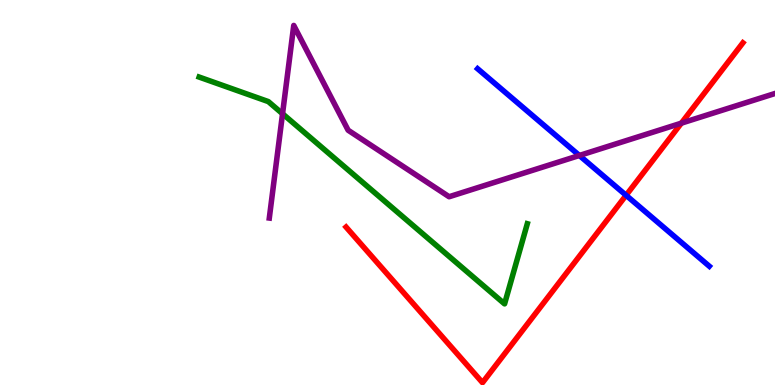[{'lines': ['blue', 'red'], 'intersections': [{'x': 8.08, 'y': 4.93}]}, {'lines': ['green', 'red'], 'intersections': []}, {'lines': ['purple', 'red'], 'intersections': [{'x': 8.79, 'y': 6.8}]}, {'lines': ['blue', 'green'], 'intersections': []}, {'lines': ['blue', 'purple'], 'intersections': [{'x': 7.48, 'y': 5.96}]}, {'lines': ['green', 'purple'], 'intersections': [{'x': 3.65, 'y': 7.05}]}]